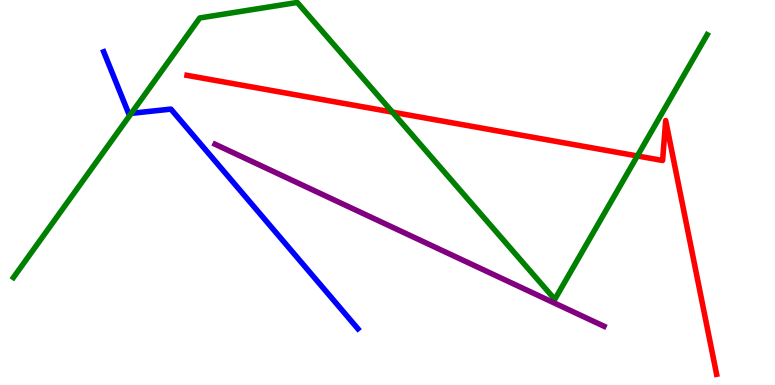[{'lines': ['blue', 'red'], 'intersections': []}, {'lines': ['green', 'red'], 'intersections': [{'x': 5.06, 'y': 7.09}, {'x': 8.22, 'y': 5.95}]}, {'lines': ['purple', 'red'], 'intersections': []}, {'lines': ['blue', 'green'], 'intersections': [{'x': 1.69, 'y': 7.06}]}, {'lines': ['blue', 'purple'], 'intersections': []}, {'lines': ['green', 'purple'], 'intersections': []}]